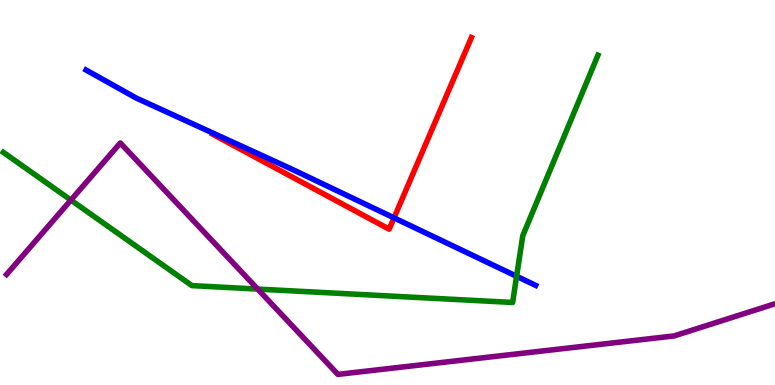[{'lines': ['blue', 'red'], 'intersections': [{'x': 5.08, 'y': 4.34}]}, {'lines': ['green', 'red'], 'intersections': []}, {'lines': ['purple', 'red'], 'intersections': []}, {'lines': ['blue', 'green'], 'intersections': [{'x': 6.67, 'y': 2.82}]}, {'lines': ['blue', 'purple'], 'intersections': []}, {'lines': ['green', 'purple'], 'intersections': [{'x': 0.915, 'y': 4.8}, {'x': 3.33, 'y': 2.49}]}]